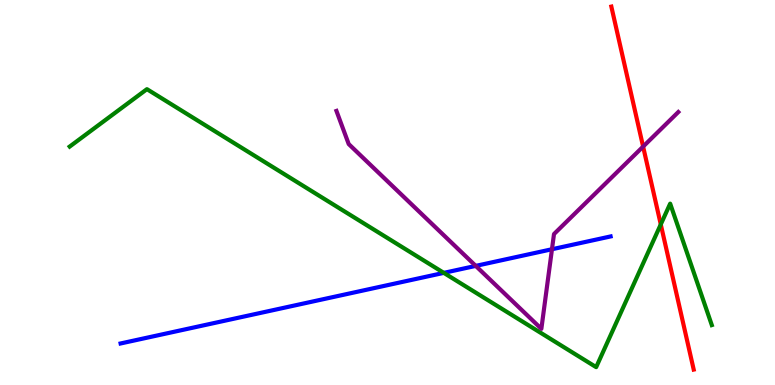[{'lines': ['blue', 'red'], 'intersections': []}, {'lines': ['green', 'red'], 'intersections': [{'x': 8.53, 'y': 4.17}]}, {'lines': ['purple', 'red'], 'intersections': [{'x': 8.3, 'y': 6.19}]}, {'lines': ['blue', 'green'], 'intersections': [{'x': 5.73, 'y': 2.91}]}, {'lines': ['blue', 'purple'], 'intersections': [{'x': 6.14, 'y': 3.09}, {'x': 7.12, 'y': 3.53}]}, {'lines': ['green', 'purple'], 'intersections': []}]